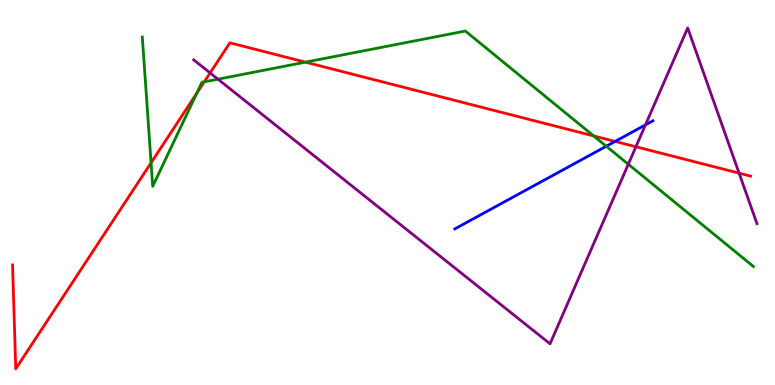[{'lines': ['blue', 'red'], 'intersections': [{'x': 7.94, 'y': 6.33}]}, {'lines': ['green', 'red'], 'intersections': [{'x': 1.95, 'y': 5.77}, {'x': 2.54, 'y': 7.58}, {'x': 2.64, 'y': 7.87}, {'x': 3.94, 'y': 8.39}, {'x': 7.66, 'y': 6.47}]}, {'lines': ['purple', 'red'], 'intersections': [{'x': 2.71, 'y': 8.11}, {'x': 8.21, 'y': 6.19}, {'x': 9.54, 'y': 5.5}]}, {'lines': ['blue', 'green'], 'intersections': [{'x': 7.82, 'y': 6.2}]}, {'lines': ['blue', 'purple'], 'intersections': [{'x': 8.33, 'y': 6.76}]}, {'lines': ['green', 'purple'], 'intersections': [{'x': 2.81, 'y': 7.94}, {'x': 8.11, 'y': 5.73}]}]